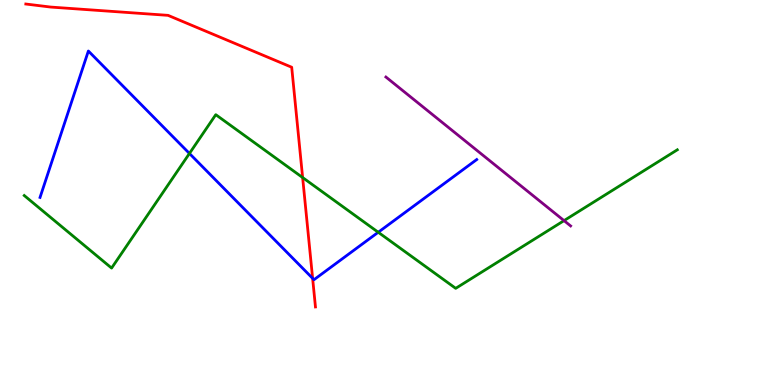[{'lines': ['blue', 'red'], 'intersections': [{'x': 4.03, 'y': 2.77}]}, {'lines': ['green', 'red'], 'intersections': [{'x': 3.9, 'y': 5.39}]}, {'lines': ['purple', 'red'], 'intersections': []}, {'lines': ['blue', 'green'], 'intersections': [{'x': 2.44, 'y': 6.01}, {'x': 4.88, 'y': 3.97}]}, {'lines': ['blue', 'purple'], 'intersections': []}, {'lines': ['green', 'purple'], 'intersections': [{'x': 7.28, 'y': 4.27}]}]